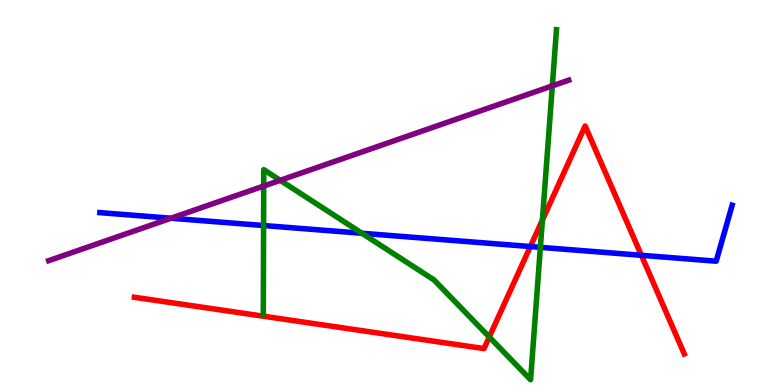[{'lines': ['blue', 'red'], 'intersections': [{'x': 6.84, 'y': 3.6}, {'x': 8.28, 'y': 3.37}]}, {'lines': ['green', 'red'], 'intersections': [{'x': 6.31, 'y': 1.25}, {'x': 7.0, 'y': 4.28}]}, {'lines': ['purple', 'red'], 'intersections': []}, {'lines': ['blue', 'green'], 'intersections': [{'x': 3.4, 'y': 4.14}, {'x': 4.67, 'y': 3.94}, {'x': 6.97, 'y': 3.58}]}, {'lines': ['blue', 'purple'], 'intersections': [{'x': 2.21, 'y': 4.33}]}, {'lines': ['green', 'purple'], 'intersections': [{'x': 3.4, 'y': 5.17}, {'x': 3.62, 'y': 5.32}, {'x': 7.13, 'y': 7.77}]}]